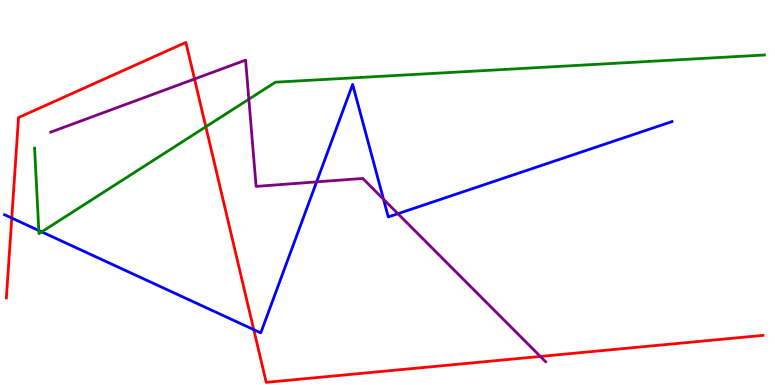[{'lines': ['blue', 'red'], 'intersections': [{'x': 0.152, 'y': 4.34}, {'x': 3.27, 'y': 1.44}]}, {'lines': ['green', 'red'], 'intersections': [{'x': 2.66, 'y': 6.71}]}, {'lines': ['purple', 'red'], 'intersections': [{'x': 2.51, 'y': 7.95}, {'x': 6.97, 'y': 0.742}]}, {'lines': ['blue', 'green'], 'intersections': [{'x': 0.501, 'y': 4.01}, {'x': 0.538, 'y': 3.98}]}, {'lines': ['blue', 'purple'], 'intersections': [{'x': 4.09, 'y': 5.28}, {'x': 4.95, 'y': 4.82}, {'x': 5.13, 'y': 4.45}]}, {'lines': ['green', 'purple'], 'intersections': [{'x': 3.21, 'y': 7.42}]}]